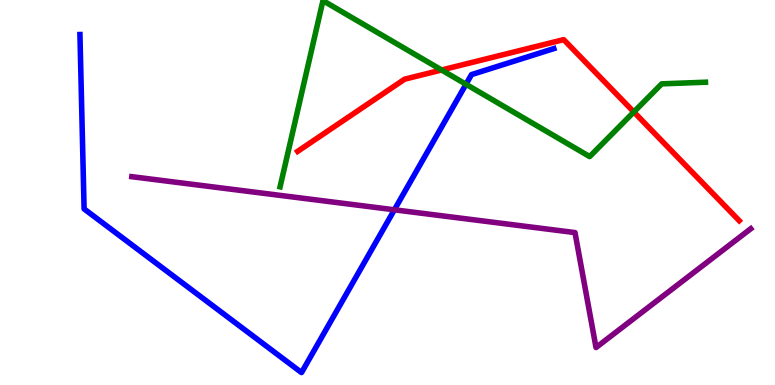[{'lines': ['blue', 'red'], 'intersections': []}, {'lines': ['green', 'red'], 'intersections': [{'x': 5.7, 'y': 8.18}, {'x': 8.18, 'y': 7.09}]}, {'lines': ['purple', 'red'], 'intersections': []}, {'lines': ['blue', 'green'], 'intersections': [{'x': 6.01, 'y': 7.81}]}, {'lines': ['blue', 'purple'], 'intersections': [{'x': 5.09, 'y': 4.55}]}, {'lines': ['green', 'purple'], 'intersections': []}]